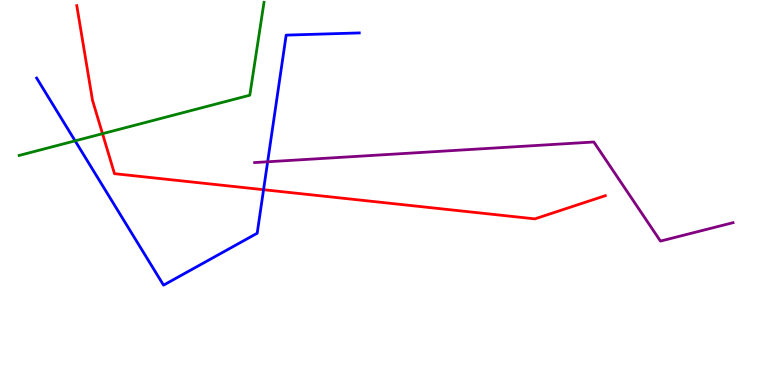[{'lines': ['blue', 'red'], 'intersections': [{'x': 3.4, 'y': 5.07}]}, {'lines': ['green', 'red'], 'intersections': [{'x': 1.32, 'y': 6.53}]}, {'lines': ['purple', 'red'], 'intersections': []}, {'lines': ['blue', 'green'], 'intersections': [{'x': 0.969, 'y': 6.34}]}, {'lines': ['blue', 'purple'], 'intersections': [{'x': 3.45, 'y': 5.8}]}, {'lines': ['green', 'purple'], 'intersections': []}]